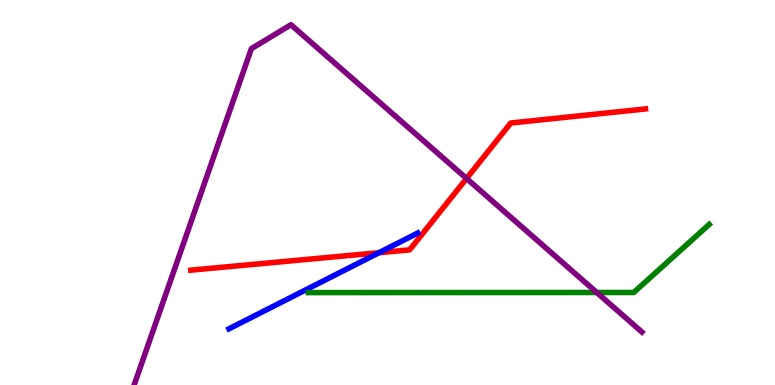[{'lines': ['blue', 'red'], 'intersections': [{'x': 4.89, 'y': 3.44}]}, {'lines': ['green', 'red'], 'intersections': []}, {'lines': ['purple', 'red'], 'intersections': [{'x': 6.02, 'y': 5.36}]}, {'lines': ['blue', 'green'], 'intersections': []}, {'lines': ['blue', 'purple'], 'intersections': []}, {'lines': ['green', 'purple'], 'intersections': [{'x': 7.7, 'y': 2.4}]}]